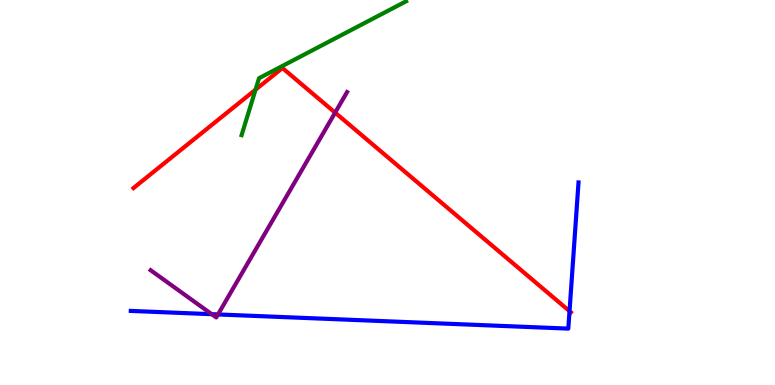[{'lines': ['blue', 'red'], 'intersections': [{'x': 7.35, 'y': 1.92}]}, {'lines': ['green', 'red'], 'intersections': [{'x': 3.3, 'y': 7.67}]}, {'lines': ['purple', 'red'], 'intersections': [{'x': 4.32, 'y': 7.07}]}, {'lines': ['blue', 'green'], 'intersections': []}, {'lines': ['blue', 'purple'], 'intersections': [{'x': 2.73, 'y': 1.84}, {'x': 2.81, 'y': 1.83}]}, {'lines': ['green', 'purple'], 'intersections': []}]